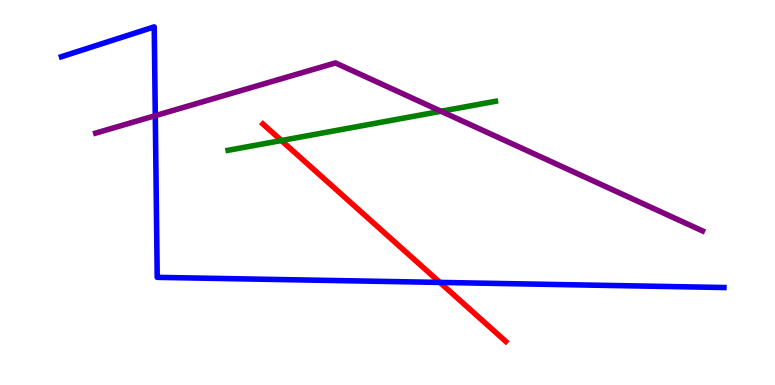[{'lines': ['blue', 'red'], 'intersections': [{'x': 5.68, 'y': 2.66}]}, {'lines': ['green', 'red'], 'intersections': [{'x': 3.63, 'y': 6.35}]}, {'lines': ['purple', 'red'], 'intersections': []}, {'lines': ['blue', 'green'], 'intersections': []}, {'lines': ['blue', 'purple'], 'intersections': [{'x': 2.0, 'y': 7.0}]}, {'lines': ['green', 'purple'], 'intersections': [{'x': 5.69, 'y': 7.11}]}]